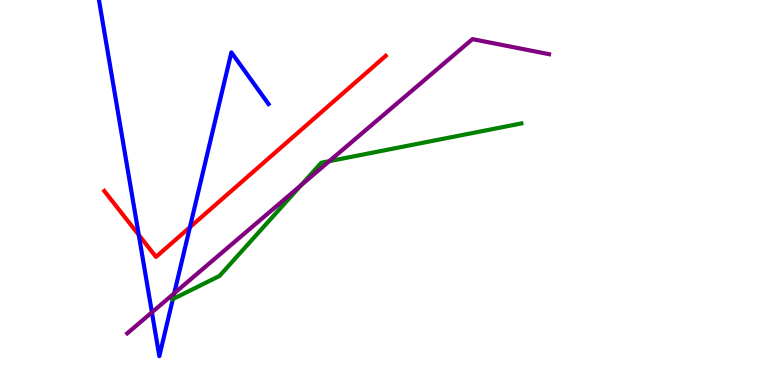[{'lines': ['blue', 'red'], 'intersections': [{'x': 1.79, 'y': 3.9}, {'x': 2.45, 'y': 4.1}]}, {'lines': ['green', 'red'], 'intersections': []}, {'lines': ['purple', 'red'], 'intersections': []}, {'lines': ['blue', 'green'], 'intersections': [{'x': 2.23, 'y': 2.23}]}, {'lines': ['blue', 'purple'], 'intersections': [{'x': 1.96, 'y': 1.89}, {'x': 2.25, 'y': 2.38}]}, {'lines': ['green', 'purple'], 'intersections': [{'x': 3.89, 'y': 5.19}, {'x': 4.25, 'y': 5.81}]}]